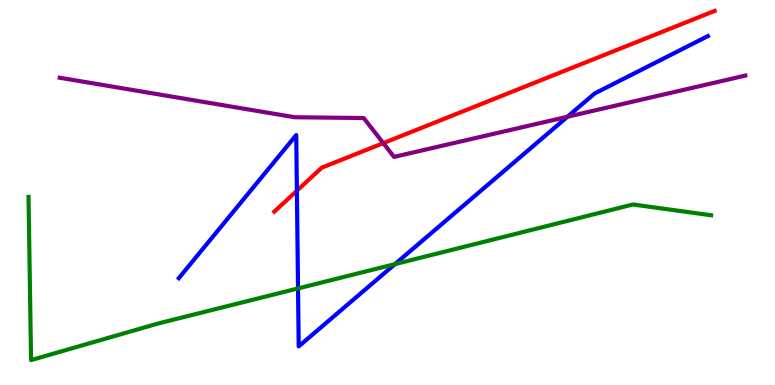[{'lines': ['blue', 'red'], 'intersections': [{'x': 3.83, 'y': 5.05}]}, {'lines': ['green', 'red'], 'intersections': []}, {'lines': ['purple', 'red'], 'intersections': [{'x': 4.95, 'y': 6.28}]}, {'lines': ['blue', 'green'], 'intersections': [{'x': 3.85, 'y': 2.51}, {'x': 5.1, 'y': 3.14}]}, {'lines': ['blue', 'purple'], 'intersections': [{'x': 7.32, 'y': 6.97}]}, {'lines': ['green', 'purple'], 'intersections': []}]